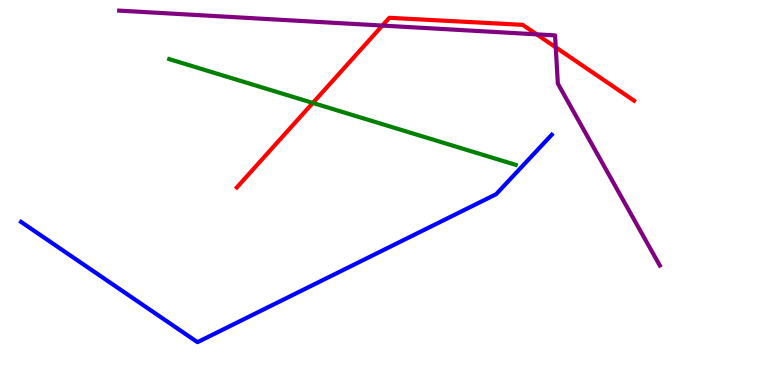[{'lines': ['blue', 'red'], 'intersections': []}, {'lines': ['green', 'red'], 'intersections': [{'x': 4.04, 'y': 7.33}]}, {'lines': ['purple', 'red'], 'intersections': [{'x': 4.93, 'y': 9.34}, {'x': 6.92, 'y': 9.11}, {'x': 7.17, 'y': 8.77}]}, {'lines': ['blue', 'green'], 'intersections': []}, {'lines': ['blue', 'purple'], 'intersections': []}, {'lines': ['green', 'purple'], 'intersections': []}]